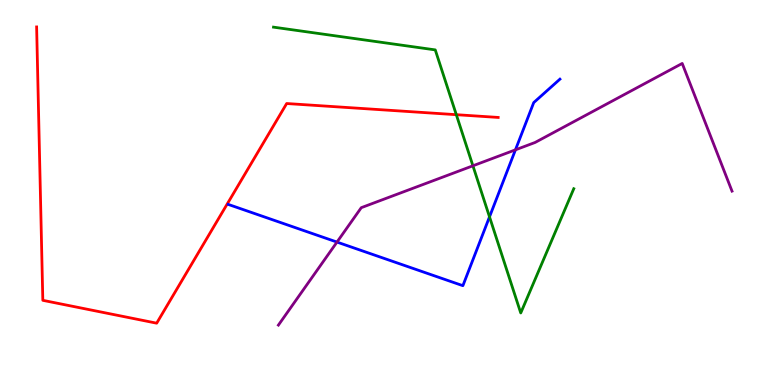[{'lines': ['blue', 'red'], 'intersections': []}, {'lines': ['green', 'red'], 'intersections': [{'x': 5.89, 'y': 7.02}]}, {'lines': ['purple', 'red'], 'intersections': []}, {'lines': ['blue', 'green'], 'intersections': [{'x': 6.32, 'y': 4.37}]}, {'lines': ['blue', 'purple'], 'intersections': [{'x': 4.35, 'y': 3.71}, {'x': 6.65, 'y': 6.11}]}, {'lines': ['green', 'purple'], 'intersections': [{'x': 6.1, 'y': 5.69}]}]